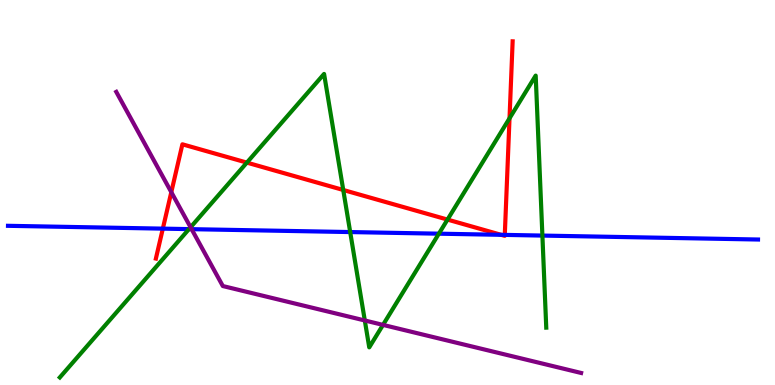[{'lines': ['blue', 'red'], 'intersections': [{'x': 2.1, 'y': 4.06}, {'x': 6.47, 'y': 3.9}, {'x': 6.51, 'y': 3.9}]}, {'lines': ['green', 'red'], 'intersections': [{'x': 3.19, 'y': 5.78}, {'x': 4.43, 'y': 5.07}, {'x': 5.77, 'y': 4.3}, {'x': 6.57, 'y': 6.93}]}, {'lines': ['purple', 'red'], 'intersections': [{'x': 2.21, 'y': 5.01}]}, {'lines': ['blue', 'green'], 'intersections': [{'x': 2.44, 'y': 4.05}, {'x': 4.52, 'y': 3.97}, {'x': 5.66, 'y': 3.93}, {'x': 7.0, 'y': 3.88}]}, {'lines': ['blue', 'purple'], 'intersections': [{'x': 2.47, 'y': 4.05}]}, {'lines': ['green', 'purple'], 'intersections': [{'x': 2.46, 'y': 4.1}, {'x': 4.71, 'y': 1.68}, {'x': 4.94, 'y': 1.56}]}]